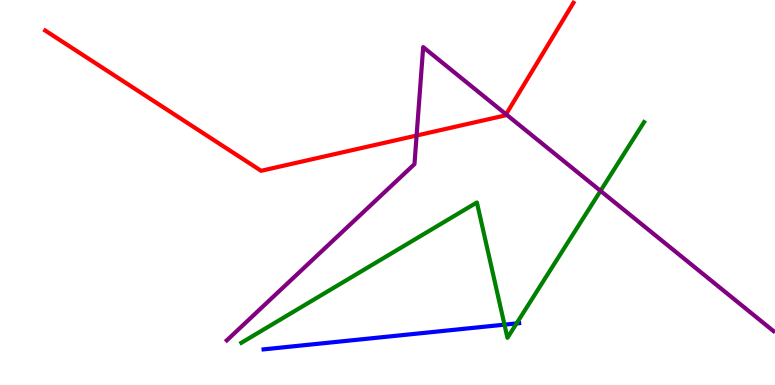[{'lines': ['blue', 'red'], 'intersections': []}, {'lines': ['green', 'red'], 'intersections': []}, {'lines': ['purple', 'red'], 'intersections': [{'x': 5.38, 'y': 6.48}, {'x': 6.53, 'y': 7.03}]}, {'lines': ['blue', 'green'], 'intersections': [{'x': 6.51, 'y': 1.57}, {'x': 6.67, 'y': 1.6}]}, {'lines': ['blue', 'purple'], 'intersections': []}, {'lines': ['green', 'purple'], 'intersections': [{'x': 7.75, 'y': 5.04}]}]